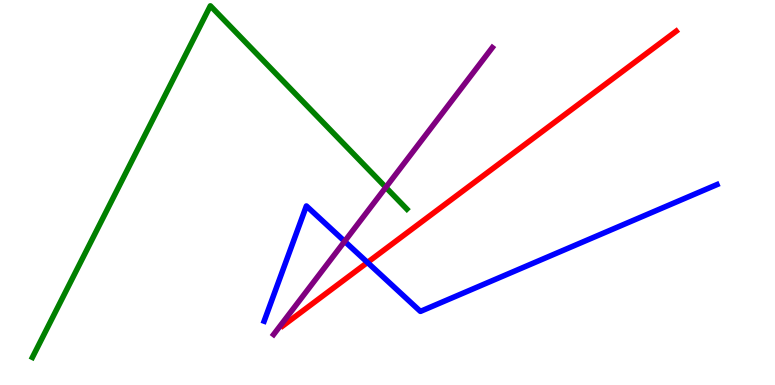[{'lines': ['blue', 'red'], 'intersections': [{'x': 4.74, 'y': 3.18}]}, {'lines': ['green', 'red'], 'intersections': []}, {'lines': ['purple', 'red'], 'intersections': []}, {'lines': ['blue', 'green'], 'intersections': []}, {'lines': ['blue', 'purple'], 'intersections': [{'x': 4.45, 'y': 3.73}]}, {'lines': ['green', 'purple'], 'intersections': [{'x': 4.98, 'y': 5.13}]}]